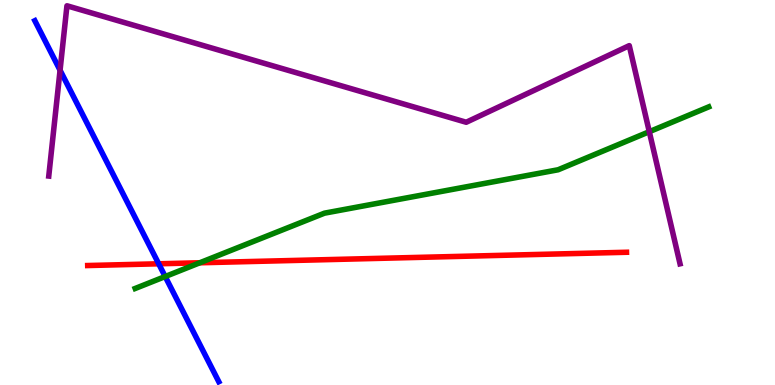[{'lines': ['blue', 'red'], 'intersections': [{'x': 2.05, 'y': 3.15}]}, {'lines': ['green', 'red'], 'intersections': [{'x': 2.58, 'y': 3.17}]}, {'lines': ['purple', 'red'], 'intersections': []}, {'lines': ['blue', 'green'], 'intersections': [{'x': 2.13, 'y': 2.82}]}, {'lines': ['blue', 'purple'], 'intersections': [{'x': 0.775, 'y': 8.18}]}, {'lines': ['green', 'purple'], 'intersections': [{'x': 8.38, 'y': 6.58}]}]